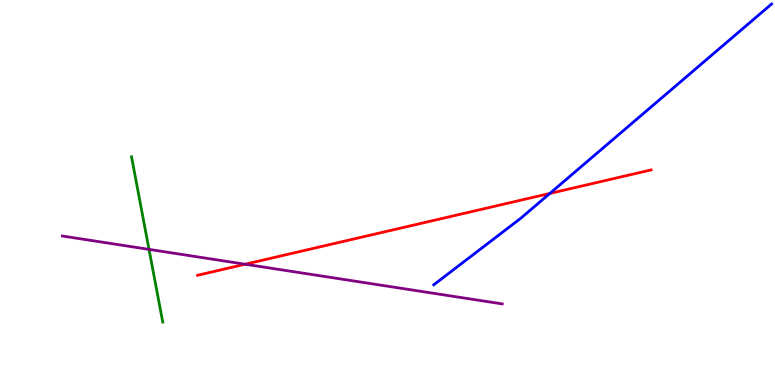[{'lines': ['blue', 'red'], 'intersections': [{'x': 7.09, 'y': 4.98}]}, {'lines': ['green', 'red'], 'intersections': []}, {'lines': ['purple', 'red'], 'intersections': [{'x': 3.16, 'y': 3.14}]}, {'lines': ['blue', 'green'], 'intersections': []}, {'lines': ['blue', 'purple'], 'intersections': []}, {'lines': ['green', 'purple'], 'intersections': [{'x': 1.92, 'y': 3.52}]}]